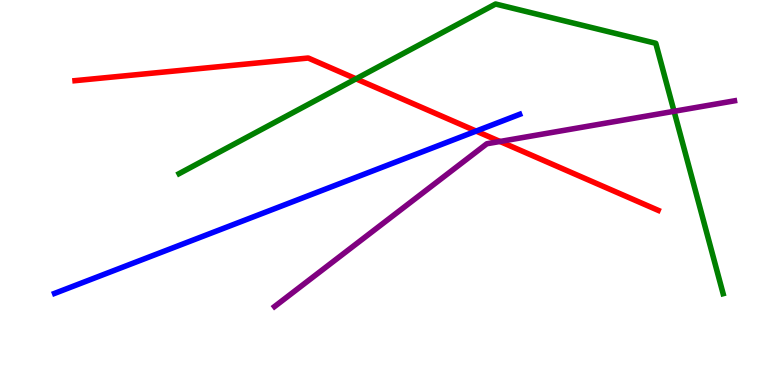[{'lines': ['blue', 'red'], 'intersections': [{'x': 6.14, 'y': 6.59}]}, {'lines': ['green', 'red'], 'intersections': [{'x': 4.59, 'y': 7.95}]}, {'lines': ['purple', 'red'], 'intersections': [{'x': 6.45, 'y': 6.33}]}, {'lines': ['blue', 'green'], 'intersections': []}, {'lines': ['blue', 'purple'], 'intersections': []}, {'lines': ['green', 'purple'], 'intersections': [{'x': 8.7, 'y': 7.11}]}]